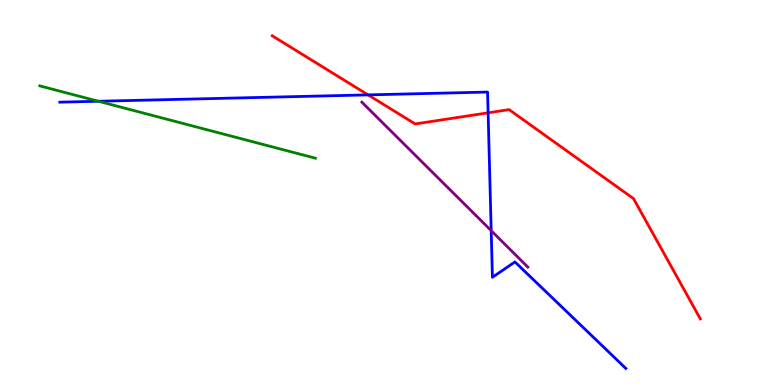[{'lines': ['blue', 'red'], 'intersections': [{'x': 4.75, 'y': 7.54}, {'x': 6.3, 'y': 7.07}]}, {'lines': ['green', 'red'], 'intersections': []}, {'lines': ['purple', 'red'], 'intersections': []}, {'lines': ['blue', 'green'], 'intersections': [{'x': 1.27, 'y': 7.37}]}, {'lines': ['blue', 'purple'], 'intersections': [{'x': 6.34, 'y': 4.01}]}, {'lines': ['green', 'purple'], 'intersections': []}]